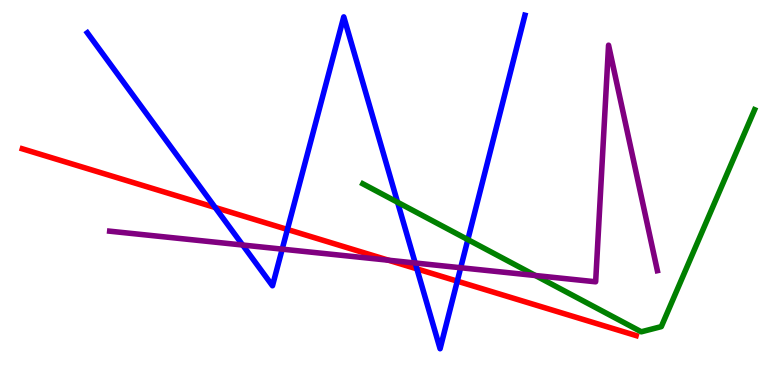[{'lines': ['blue', 'red'], 'intersections': [{'x': 2.78, 'y': 4.61}, {'x': 3.71, 'y': 4.04}, {'x': 5.38, 'y': 3.02}, {'x': 5.9, 'y': 2.7}]}, {'lines': ['green', 'red'], 'intersections': []}, {'lines': ['purple', 'red'], 'intersections': [{'x': 5.01, 'y': 3.24}]}, {'lines': ['blue', 'green'], 'intersections': [{'x': 5.13, 'y': 4.75}, {'x': 6.04, 'y': 3.78}]}, {'lines': ['blue', 'purple'], 'intersections': [{'x': 3.13, 'y': 3.64}, {'x': 3.64, 'y': 3.53}, {'x': 5.36, 'y': 3.17}, {'x': 5.94, 'y': 3.05}]}, {'lines': ['green', 'purple'], 'intersections': [{'x': 6.91, 'y': 2.84}]}]